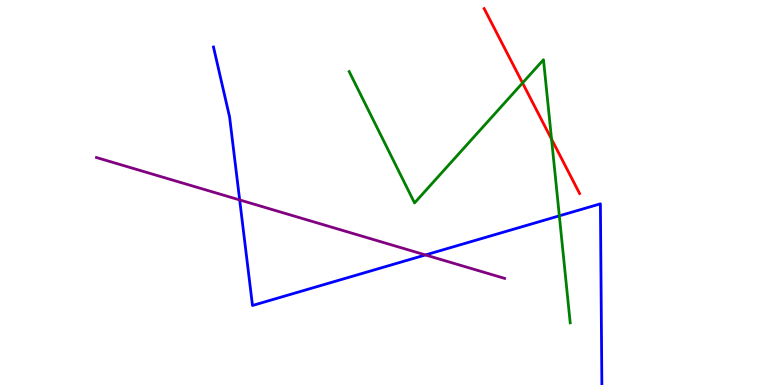[{'lines': ['blue', 'red'], 'intersections': []}, {'lines': ['green', 'red'], 'intersections': [{'x': 6.74, 'y': 7.84}, {'x': 7.12, 'y': 6.39}]}, {'lines': ['purple', 'red'], 'intersections': []}, {'lines': ['blue', 'green'], 'intersections': [{'x': 7.22, 'y': 4.39}]}, {'lines': ['blue', 'purple'], 'intersections': [{'x': 3.09, 'y': 4.81}, {'x': 5.49, 'y': 3.38}]}, {'lines': ['green', 'purple'], 'intersections': []}]